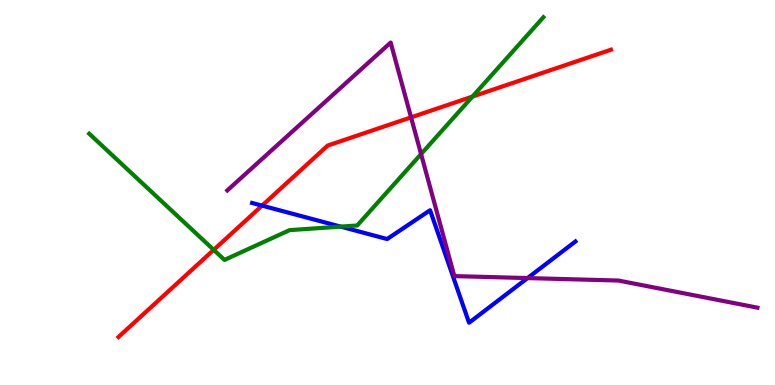[{'lines': ['blue', 'red'], 'intersections': [{'x': 3.38, 'y': 4.66}]}, {'lines': ['green', 'red'], 'intersections': [{'x': 2.76, 'y': 3.51}, {'x': 6.1, 'y': 7.49}]}, {'lines': ['purple', 'red'], 'intersections': [{'x': 5.3, 'y': 6.95}]}, {'lines': ['blue', 'green'], 'intersections': [{'x': 4.4, 'y': 4.11}]}, {'lines': ['blue', 'purple'], 'intersections': [{'x': 6.81, 'y': 2.78}]}, {'lines': ['green', 'purple'], 'intersections': [{'x': 5.43, 'y': 6.0}]}]